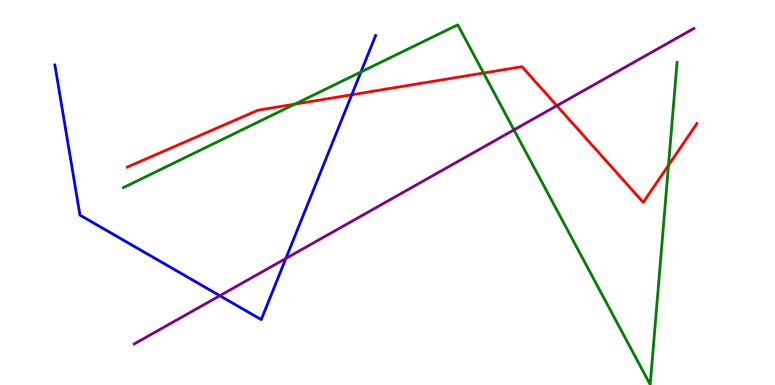[{'lines': ['blue', 'red'], 'intersections': [{'x': 4.54, 'y': 7.54}]}, {'lines': ['green', 'red'], 'intersections': [{'x': 3.8, 'y': 7.29}, {'x': 6.24, 'y': 8.1}, {'x': 8.63, 'y': 5.71}]}, {'lines': ['purple', 'red'], 'intersections': [{'x': 7.19, 'y': 7.25}]}, {'lines': ['blue', 'green'], 'intersections': [{'x': 4.66, 'y': 8.13}]}, {'lines': ['blue', 'purple'], 'intersections': [{'x': 2.84, 'y': 2.32}, {'x': 3.69, 'y': 3.29}]}, {'lines': ['green', 'purple'], 'intersections': [{'x': 6.63, 'y': 6.63}]}]